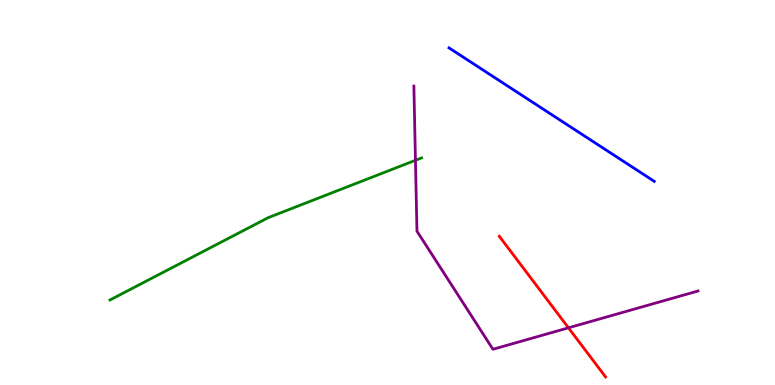[{'lines': ['blue', 'red'], 'intersections': []}, {'lines': ['green', 'red'], 'intersections': []}, {'lines': ['purple', 'red'], 'intersections': [{'x': 7.33, 'y': 1.49}]}, {'lines': ['blue', 'green'], 'intersections': []}, {'lines': ['blue', 'purple'], 'intersections': []}, {'lines': ['green', 'purple'], 'intersections': [{'x': 5.36, 'y': 5.84}]}]